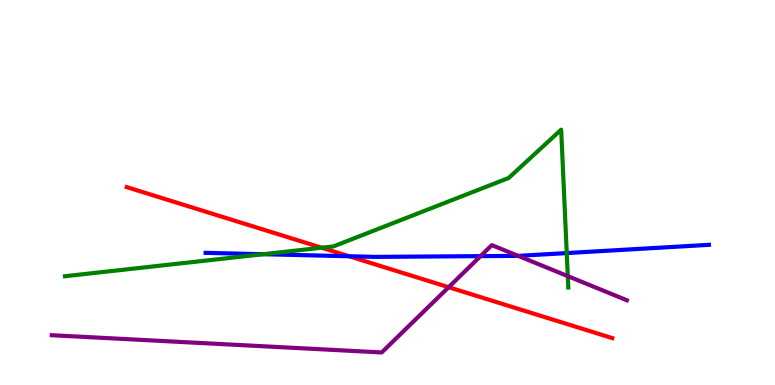[{'lines': ['blue', 'red'], 'intersections': [{'x': 4.5, 'y': 3.34}]}, {'lines': ['green', 'red'], 'intersections': [{'x': 4.15, 'y': 3.57}]}, {'lines': ['purple', 'red'], 'intersections': [{'x': 5.79, 'y': 2.54}]}, {'lines': ['blue', 'green'], 'intersections': [{'x': 3.4, 'y': 3.4}, {'x': 7.31, 'y': 3.43}]}, {'lines': ['blue', 'purple'], 'intersections': [{'x': 6.2, 'y': 3.35}, {'x': 6.69, 'y': 3.35}]}, {'lines': ['green', 'purple'], 'intersections': [{'x': 7.33, 'y': 2.83}]}]